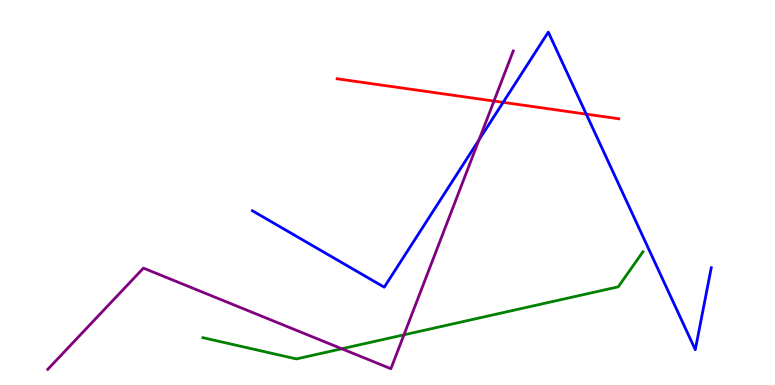[{'lines': ['blue', 'red'], 'intersections': [{'x': 6.49, 'y': 7.34}, {'x': 7.56, 'y': 7.04}]}, {'lines': ['green', 'red'], 'intersections': []}, {'lines': ['purple', 'red'], 'intersections': [{'x': 6.37, 'y': 7.38}]}, {'lines': ['blue', 'green'], 'intersections': []}, {'lines': ['blue', 'purple'], 'intersections': [{'x': 6.18, 'y': 6.37}]}, {'lines': ['green', 'purple'], 'intersections': [{'x': 4.41, 'y': 0.941}, {'x': 5.21, 'y': 1.3}]}]